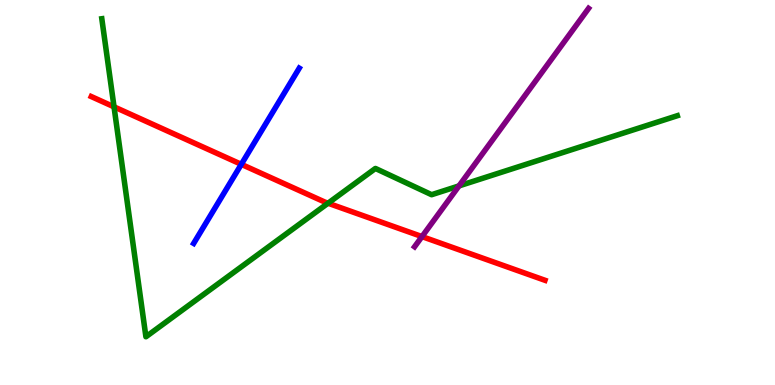[{'lines': ['blue', 'red'], 'intersections': [{'x': 3.11, 'y': 5.73}]}, {'lines': ['green', 'red'], 'intersections': [{'x': 1.47, 'y': 7.22}, {'x': 4.23, 'y': 4.72}]}, {'lines': ['purple', 'red'], 'intersections': [{'x': 5.45, 'y': 3.85}]}, {'lines': ['blue', 'green'], 'intersections': []}, {'lines': ['blue', 'purple'], 'intersections': []}, {'lines': ['green', 'purple'], 'intersections': [{'x': 5.92, 'y': 5.17}]}]